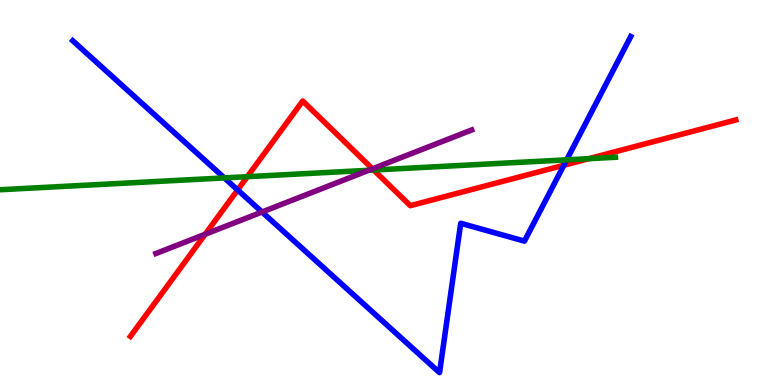[{'lines': ['blue', 'red'], 'intersections': [{'x': 3.07, 'y': 5.07}, {'x': 7.28, 'y': 5.71}]}, {'lines': ['green', 'red'], 'intersections': [{'x': 3.19, 'y': 5.41}, {'x': 4.82, 'y': 5.58}, {'x': 7.6, 'y': 5.88}]}, {'lines': ['purple', 'red'], 'intersections': [{'x': 2.65, 'y': 3.92}, {'x': 4.81, 'y': 5.62}]}, {'lines': ['blue', 'green'], 'intersections': [{'x': 2.89, 'y': 5.38}, {'x': 7.31, 'y': 5.85}]}, {'lines': ['blue', 'purple'], 'intersections': [{'x': 3.38, 'y': 4.49}]}, {'lines': ['green', 'purple'], 'intersections': [{'x': 4.76, 'y': 5.58}]}]